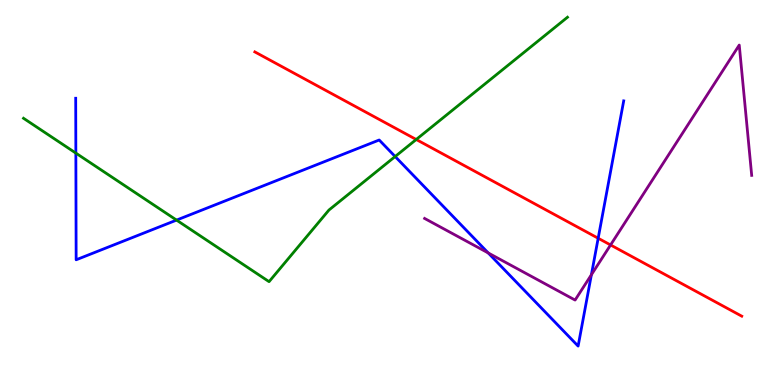[{'lines': ['blue', 'red'], 'intersections': [{'x': 7.72, 'y': 3.81}]}, {'lines': ['green', 'red'], 'intersections': [{'x': 5.37, 'y': 6.38}]}, {'lines': ['purple', 'red'], 'intersections': [{'x': 7.88, 'y': 3.64}]}, {'lines': ['blue', 'green'], 'intersections': [{'x': 0.979, 'y': 6.02}, {'x': 2.28, 'y': 4.28}, {'x': 5.1, 'y': 5.93}]}, {'lines': ['blue', 'purple'], 'intersections': [{'x': 6.3, 'y': 3.43}, {'x': 7.63, 'y': 2.86}]}, {'lines': ['green', 'purple'], 'intersections': []}]